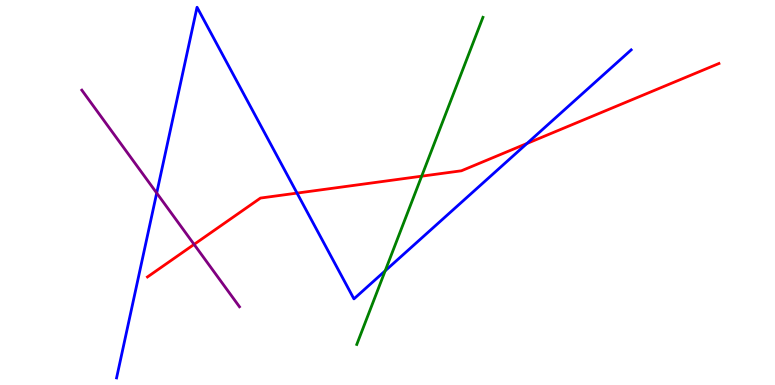[{'lines': ['blue', 'red'], 'intersections': [{'x': 3.83, 'y': 4.98}, {'x': 6.8, 'y': 6.27}]}, {'lines': ['green', 'red'], 'intersections': [{'x': 5.44, 'y': 5.42}]}, {'lines': ['purple', 'red'], 'intersections': [{'x': 2.5, 'y': 3.65}]}, {'lines': ['blue', 'green'], 'intersections': [{'x': 4.97, 'y': 2.97}]}, {'lines': ['blue', 'purple'], 'intersections': [{'x': 2.02, 'y': 4.99}]}, {'lines': ['green', 'purple'], 'intersections': []}]